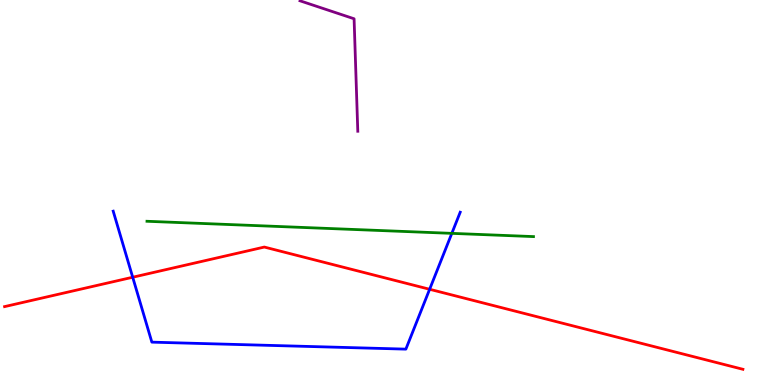[{'lines': ['blue', 'red'], 'intersections': [{'x': 1.71, 'y': 2.8}, {'x': 5.54, 'y': 2.49}]}, {'lines': ['green', 'red'], 'intersections': []}, {'lines': ['purple', 'red'], 'intersections': []}, {'lines': ['blue', 'green'], 'intersections': [{'x': 5.83, 'y': 3.94}]}, {'lines': ['blue', 'purple'], 'intersections': []}, {'lines': ['green', 'purple'], 'intersections': []}]